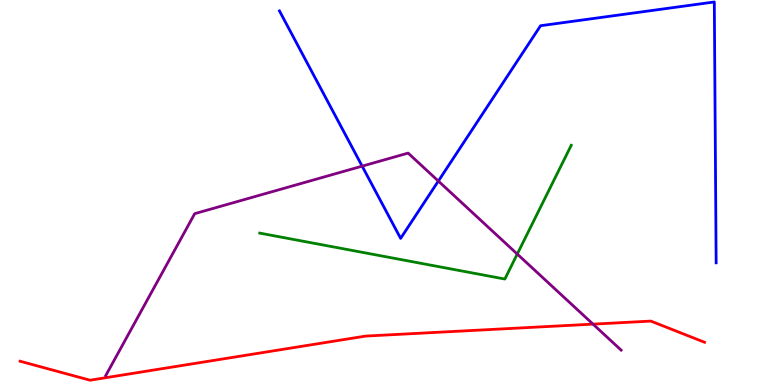[{'lines': ['blue', 'red'], 'intersections': []}, {'lines': ['green', 'red'], 'intersections': []}, {'lines': ['purple', 'red'], 'intersections': [{'x': 7.65, 'y': 1.58}]}, {'lines': ['blue', 'green'], 'intersections': []}, {'lines': ['blue', 'purple'], 'intersections': [{'x': 4.67, 'y': 5.68}, {'x': 5.66, 'y': 5.3}]}, {'lines': ['green', 'purple'], 'intersections': [{'x': 6.67, 'y': 3.4}]}]